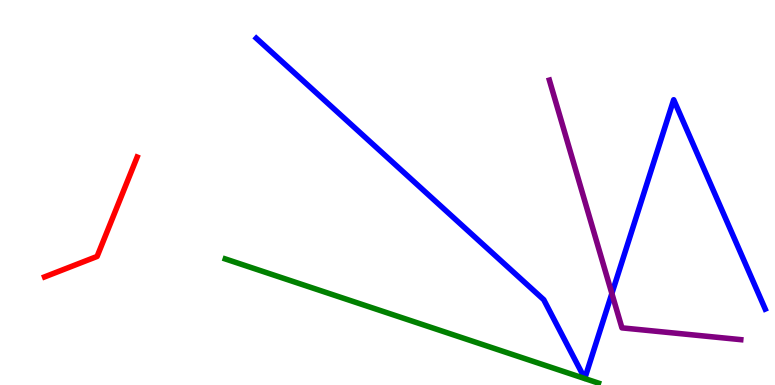[{'lines': ['blue', 'red'], 'intersections': []}, {'lines': ['green', 'red'], 'intersections': []}, {'lines': ['purple', 'red'], 'intersections': []}, {'lines': ['blue', 'green'], 'intersections': []}, {'lines': ['blue', 'purple'], 'intersections': [{'x': 7.9, 'y': 2.38}]}, {'lines': ['green', 'purple'], 'intersections': []}]